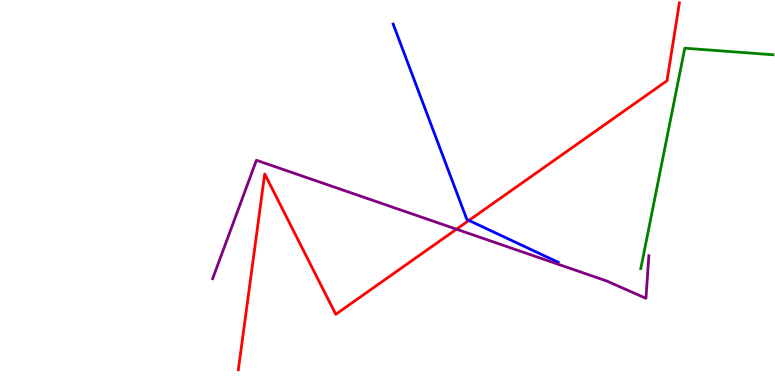[{'lines': ['blue', 'red'], 'intersections': [{'x': 6.05, 'y': 4.27}]}, {'lines': ['green', 'red'], 'intersections': []}, {'lines': ['purple', 'red'], 'intersections': [{'x': 5.89, 'y': 4.05}]}, {'lines': ['blue', 'green'], 'intersections': []}, {'lines': ['blue', 'purple'], 'intersections': []}, {'lines': ['green', 'purple'], 'intersections': []}]